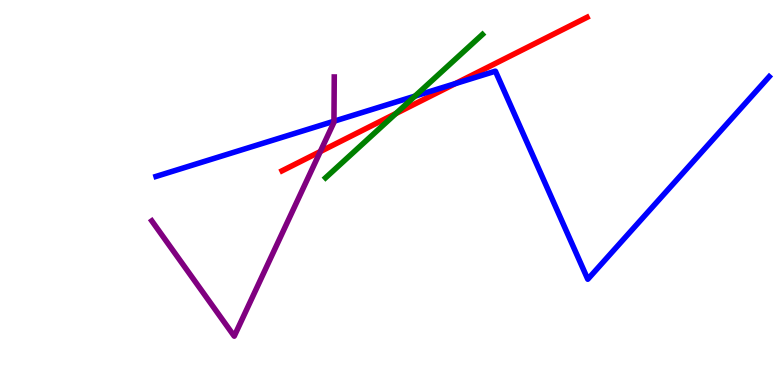[{'lines': ['blue', 'red'], 'intersections': [{'x': 5.88, 'y': 7.83}]}, {'lines': ['green', 'red'], 'intersections': [{'x': 5.11, 'y': 7.05}]}, {'lines': ['purple', 'red'], 'intersections': [{'x': 4.13, 'y': 6.06}]}, {'lines': ['blue', 'green'], 'intersections': [{'x': 5.35, 'y': 7.5}]}, {'lines': ['blue', 'purple'], 'intersections': [{'x': 4.31, 'y': 6.85}]}, {'lines': ['green', 'purple'], 'intersections': []}]